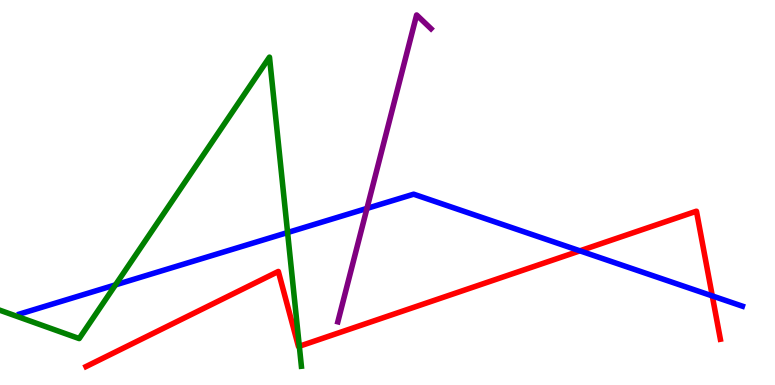[{'lines': ['blue', 'red'], 'intersections': [{'x': 7.48, 'y': 3.48}, {'x': 9.19, 'y': 2.31}]}, {'lines': ['green', 'red'], 'intersections': [{'x': 3.86, 'y': 1.01}]}, {'lines': ['purple', 'red'], 'intersections': []}, {'lines': ['blue', 'green'], 'intersections': [{'x': 1.49, 'y': 2.6}, {'x': 3.71, 'y': 3.96}]}, {'lines': ['blue', 'purple'], 'intersections': [{'x': 4.73, 'y': 4.59}]}, {'lines': ['green', 'purple'], 'intersections': []}]